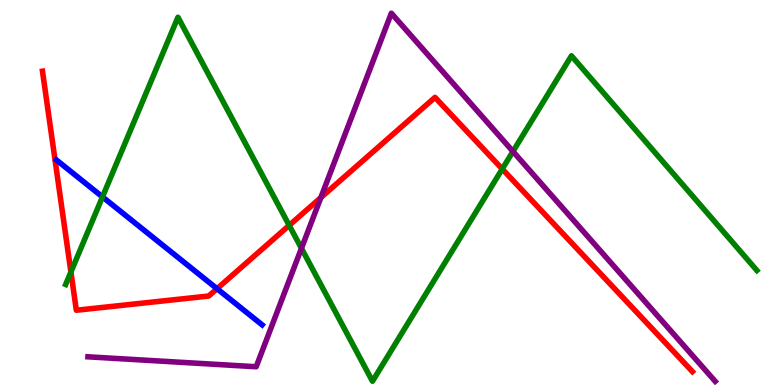[{'lines': ['blue', 'red'], 'intersections': [{'x': 2.8, 'y': 2.5}]}, {'lines': ['green', 'red'], 'intersections': [{'x': 0.915, 'y': 2.93}, {'x': 3.73, 'y': 4.15}, {'x': 6.48, 'y': 5.61}]}, {'lines': ['purple', 'red'], 'intersections': [{'x': 4.14, 'y': 4.87}]}, {'lines': ['blue', 'green'], 'intersections': [{'x': 1.32, 'y': 4.89}]}, {'lines': ['blue', 'purple'], 'intersections': []}, {'lines': ['green', 'purple'], 'intersections': [{'x': 3.89, 'y': 3.55}, {'x': 6.62, 'y': 6.07}]}]